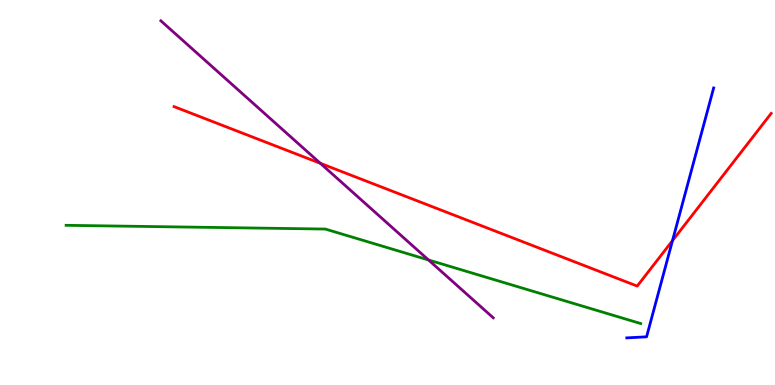[{'lines': ['blue', 'red'], 'intersections': [{'x': 8.68, 'y': 3.75}]}, {'lines': ['green', 'red'], 'intersections': []}, {'lines': ['purple', 'red'], 'intersections': [{'x': 4.13, 'y': 5.76}]}, {'lines': ['blue', 'green'], 'intersections': []}, {'lines': ['blue', 'purple'], 'intersections': []}, {'lines': ['green', 'purple'], 'intersections': [{'x': 5.53, 'y': 3.25}]}]